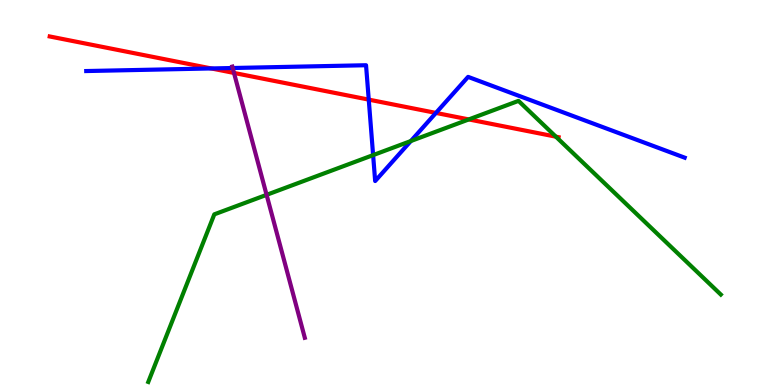[{'lines': ['blue', 'red'], 'intersections': [{'x': 2.73, 'y': 8.22}, {'x': 4.76, 'y': 7.41}, {'x': 5.62, 'y': 7.07}]}, {'lines': ['green', 'red'], 'intersections': [{'x': 6.05, 'y': 6.9}, {'x': 7.17, 'y': 6.45}]}, {'lines': ['purple', 'red'], 'intersections': [{'x': 3.02, 'y': 8.11}]}, {'lines': ['blue', 'green'], 'intersections': [{'x': 4.81, 'y': 5.97}, {'x': 5.3, 'y': 6.34}]}, {'lines': ['blue', 'purple'], 'intersections': [{'x': 3.0, 'y': 8.23}]}, {'lines': ['green', 'purple'], 'intersections': [{'x': 3.44, 'y': 4.94}]}]